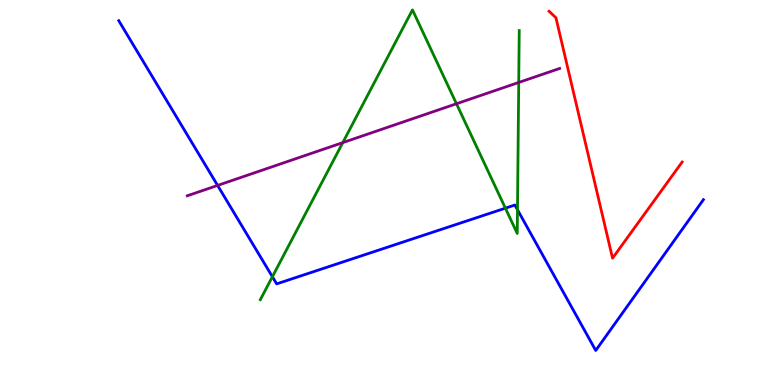[{'lines': ['blue', 'red'], 'intersections': []}, {'lines': ['green', 'red'], 'intersections': []}, {'lines': ['purple', 'red'], 'intersections': []}, {'lines': ['blue', 'green'], 'intersections': [{'x': 3.51, 'y': 2.81}, {'x': 6.52, 'y': 4.59}, {'x': 6.68, 'y': 4.55}]}, {'lines': ['blue', 'purple'], 'intersections': [{'x': 2.81, 'y': 5.18}]}, {'lines': ['green', 'purple'], 'intersections': [{'x': 4.42, 'y': 6.3}, {'x': 5.89, 'y': 7.31}, {'x': 6.69, 'y': 7.86}]}]